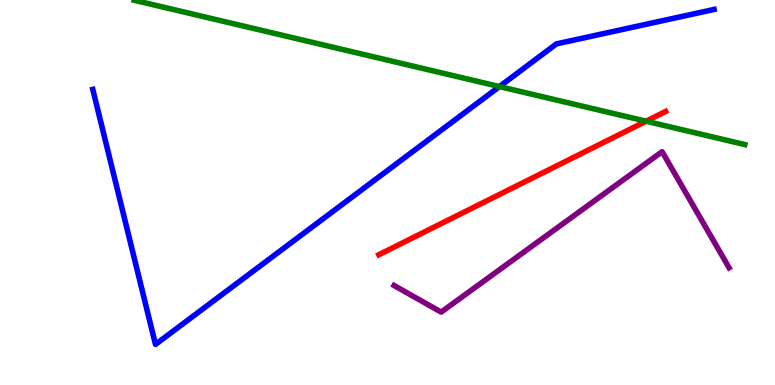[{'lines': ['blue', 'red'], 'intersections': []}, {'lines': ['green', 'red'], 'intersections': [{'x': 8.34, 'y': 6.85}]}, {'lines': ['purple', 'red'], 'intersections': []}, {'lines': ['blue', 'green'], 'intersections': [{'x': 6.44, 'y': 7.75}]}, {'lines': ['blue', 'purple'], 'intersections': []}, {'lines': ['green', 'purple'], 'intersections': []}]